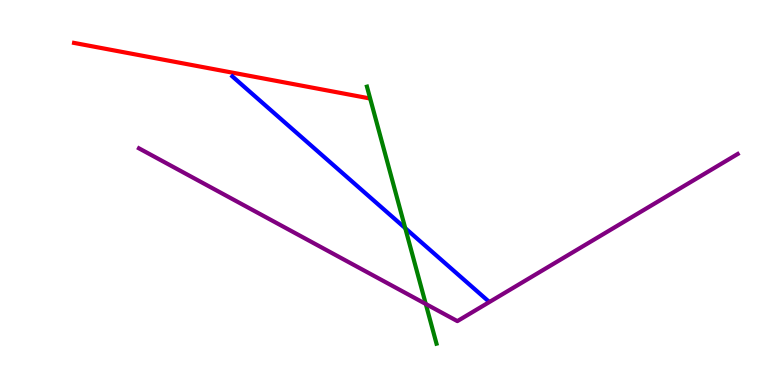[{'lines': ['blue', 'red'], 'intersections': []}, {'lines': ['green', 'red'], 'intersections': []}, {'lines': ['purple', 'red'], 'intersections': []}, {'lines': ['blue', 'green'], 'intersections': [{'x': 5.23, 'y': 4.07}]}, {'lines': ['blue', 'purple'], 'intersections': []}, {'lines': ['green', 'purple'], 'intersections': [{'x': 5.49, 'y': 2.1}]}]